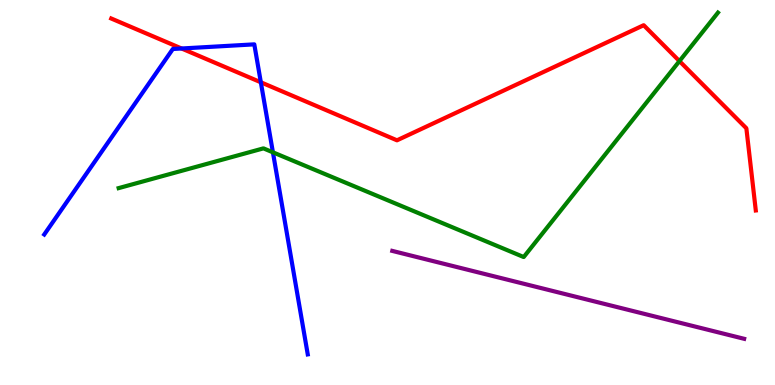[{'lines': ['blue', 'red'], 'intersections': [{'x': 2.34, 'y': 8.74}, {'x': 3.37, 'y': 7.86}]}, {'lines': ['green', 'red'], 'intersections': [{'x': 8.77, 'y': 8.41}]}, {'lines': ['purple', 'red'], 'intersections': []}, {'lines': ['blue', 'green'], 'intersections': [{'x': 3.52, 'y': 6.04}]}, {'lines': ['blue', 'purple'], 'intersections': []}, {'lines': ['green', 'purple'], 'intersections': []}]